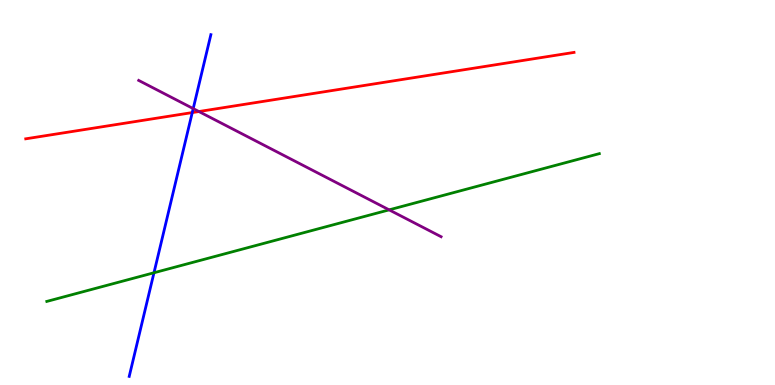[{'lines': ['blue', 'red'], 'intersections': [{'x': 2.48, 'y': 7.08}]}, {'lines': ['green', 'red'], 'intersections': []}, {'lines': ['purple', 'red'], 'intersections': [{'x': 2.57, 'y': 7.1}]}, {'lines': ['blue', 'green'], 'intersections': [{'x': 1.99, 'y': 2.92}]}, {'lines': ['blue', 'purple'], 'intersections': [{'x': 2.49, 'y': 7.18}]}, {'lines': ['green', 'purple'], 'intersections': [{'x': 5.02, 'y': 4.55}]}]